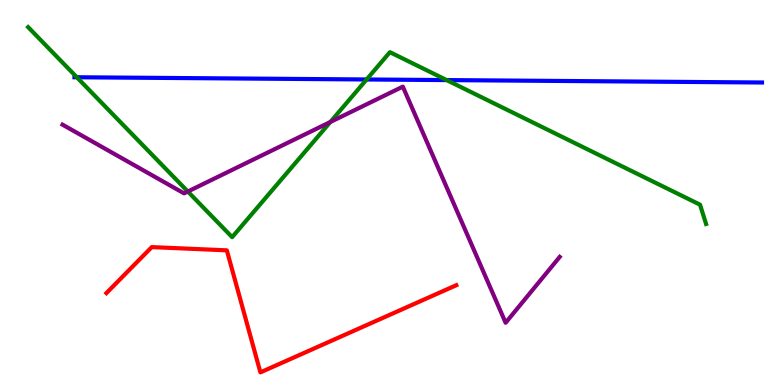[{'lines': ['blue', 'red'], 'intersections': []}, {'lines': ['green', 'red'], 'intersections': []}, {'lines': ['purple', 'red'], 'intersections': []}, {'lines': ['blue', 'green'], 'intersections': [{'x': 0.991, 'y': 7.99}, {'x': 4.73, 'y': 7.94}, {'x': 5.76, 'y': 7.92}]}, {'lines': ['blue', 'purple'], 'intersections': []}, {'lines': ['green', 'purple'], 'intersections': [{'x': 2.42, 'y': 5.03}, {'x': 4.26, 'y': 6.83}]}]